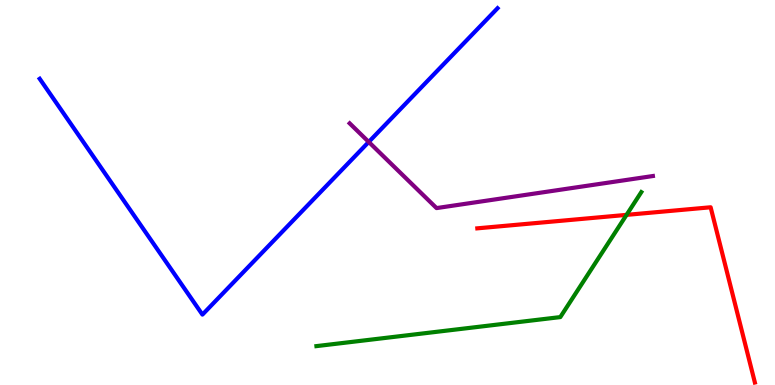[{'lines': ['blue', 'red'], 'intersections': []}, {'lines': ['green', 'red'], 'intersections': [{'x': 8.08, 'y': 4.42}]}, {'lines': ['purple', 'red'], 'intersections': []}, {'lines': ['blue', 'green'], 'intersections': []}, {'lines': ['blue', 'purple'], 'intersections': [{'x': 4.76, 'y': 6.31}]}, {'lines': ['green', 'purple'], 'intersections': []}]